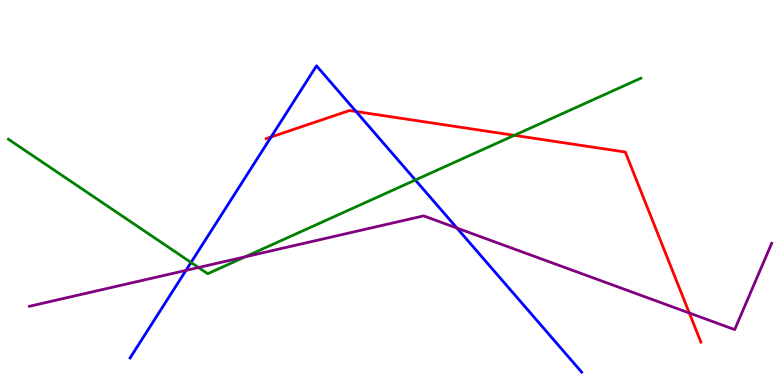[{'lines': ['blue', 'red'], 'intersections': [{'x': 3.5, 'y': 6.44}, {'x': 4.59, 'y': 7.1}]}, {'lines': ['green', 'red'], 'intersections': [{'x': 6.64, 'y': 6.48}]}, {'lines': ['purple', 'red'], 'intersections': [{'x': 8.89, 'y': 1.87}]}, {'lines': ['blue', 'green'], 'intersections': [{'x': 2.46, 'y': 3.18}, {'x': 5.36, 'y': 5.32}]}, {'lines': ['blue', 'purple'], 'intersections': [{'x': 2.4, 'y': 2.98}, {'x': 5.9, 'y': 4.08}]}, {'lines': ['green', 'purple'], 'intersections': [{'x': 2.56, 'y': 3.05}, {'x': 3.16, 'y': 3.33}]}]